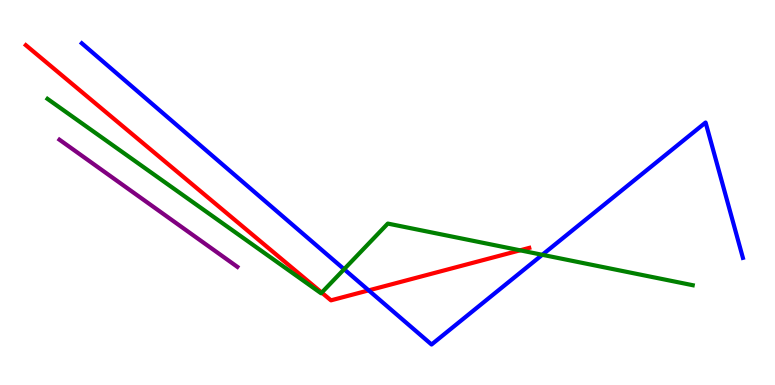[{'lines': ['blue', 'red'], 'intersections': [{'x': 4.76, 'y': 2.46}]}, {'lines': ['green', 'red'], 'intersections': [{'x': 4.15, 'y': 2.4}, {'x': 6.71, 'y': 3.5}]}, {'lines': ['purple', 'red'], 'intersections': []}, {'lines': ['blue', 'green'], 'intersections': [{'x': 4.44, 'y': 3.01}, {'x': 7.0, 'y': 3.38}]}, {'lines': ['blue', 'purple'], 'intersections': []}, {'lines': ['green', 'purple'], 'intersections': []}]